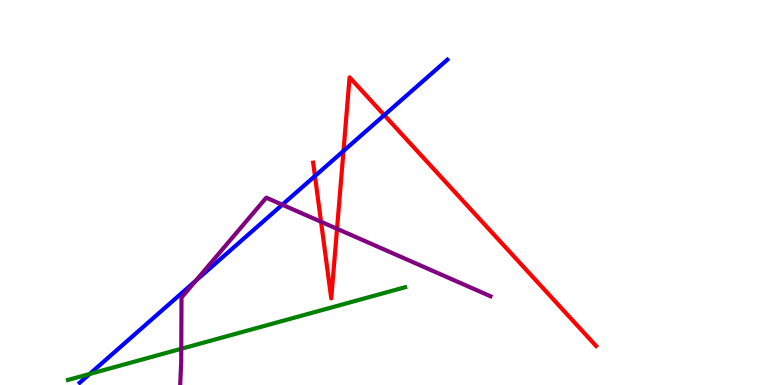[{'lines': ['blue', 'red'], 'intersections': [{'x': 4.06, 'y': 5.43}, {'x': 4.43, 'y': 6.08}, {'x': 4.96, 'y': 7.01}]}, {'lines': ['green', 'red'], 'intersections': []}, {'lines': ['purple', 'red'], 'intersections': [{'x': 4.14, 'y': 4.24}, {'x': 4.35, 'y': 4.06}]}, {'lines': ['blue', 'green'], 'intersections': [{'x': 1.16, 'y': 0.287}]}, {'lines': ['blue', 'purple'], 'intersections': [{'x': 2.53, 'y': 2.71}, {'x': 3.64, 'y': 4.68}]}, {'lines': ['green', 'purple'], 'intersections': [{'x': 2.34, 'y': 0.941}]}]